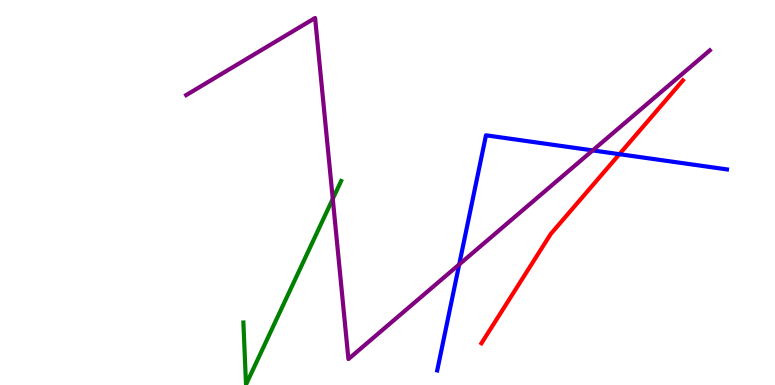[{'lines': ['blue', 'red'], 'intersections': [{'x': 7.99, 'y': 6.0}]}, {'lines': ['green', 'red'], 'intersections': []}, {'lines': ['purple', 'red'], 'intersections': []}, {'lines': ['blue', 'green'], 'intersections': []}, {'lines': ['blue', 'purple'], 'intersections': [{'x': 5.93, 'y': 3.13}, {'x': 7.65, 'y': 6.09}]}, {'lines': ['green', 'purple'], 'intersections': [{'x': 4.29, 'y': 4.83}]}]